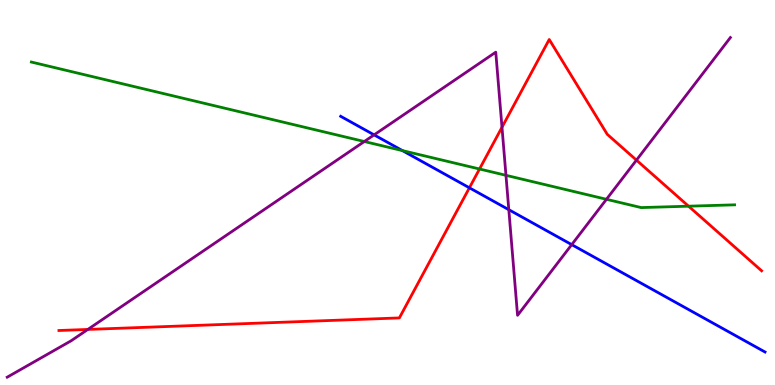[{'lines': ['blue', 'red'], 'intersections': [{'x': 6.06, 'y': 5.12}]}, {'lines': ['green', 'red'], 'intersections': [{'x': 6.19, 'y': 5.61}, {'x': 8.88, 'y': 4.64}]}, {'lines': ['purple', 'red'], 'intersections': [{'x': 1.13, 'y': 1.44}, {'x': 6.48, 'y': 6.69}, {'x': 8.21, 'y': 5.84}]}, {'lines': ['blue', 'green'], 'intersections': [{'x': 5.19, 'y': 6.09}]}, {'lines': ['blue', 'purple'], 'intersections': [{'x': 4.83, 'y': 6.5}, {'x': 6.57, 'y': 4.55}, {'x': 7.38, 'y': 3.65}]}, {'lines': ['green', 'purple'], 'intersections': [{'x': 4.7, 'y': 6.32}, {'x': 6.53, 'y': 5.45}, {'x': 7.83, 'y': 4.82}]}]